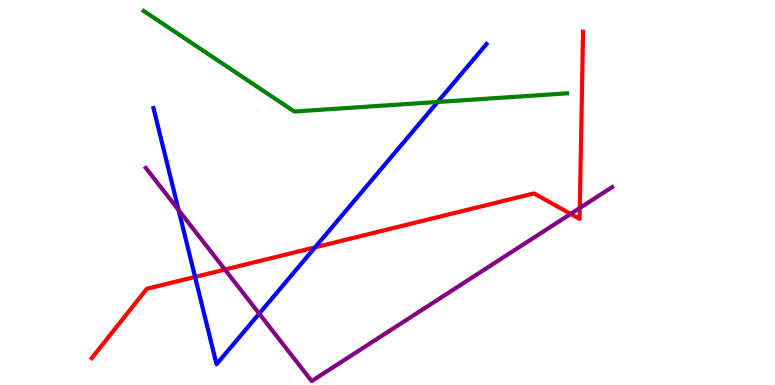[{'lines': ['blue', 'red'], 'intersections': [{'x': 2.52, 'y': 2.81}, {'x': 4.07, 'y': 3.58}]}, {'lines': ['green', 'red'], 'intersections': []}, {'lines': ['purple', 'red'], 'intersections': [{'x': 2.9, 'y': 3.0}, {'x': 7.36, 'y': 4.44}, {'x': 7.48, 'y': 4.6}]}, {'lines': ['blue', 'green'], 'intersections': [{'x': 5.65, 'y': 7.35}]}, {'lines': ['blue', 'purple'], 'intersections': [{'x': 2.3, 'y': 4.54}, {'x': 3.34, 'y': 1.85}]}, {'lines': ['green', 'purple'], 'intersections': []}]